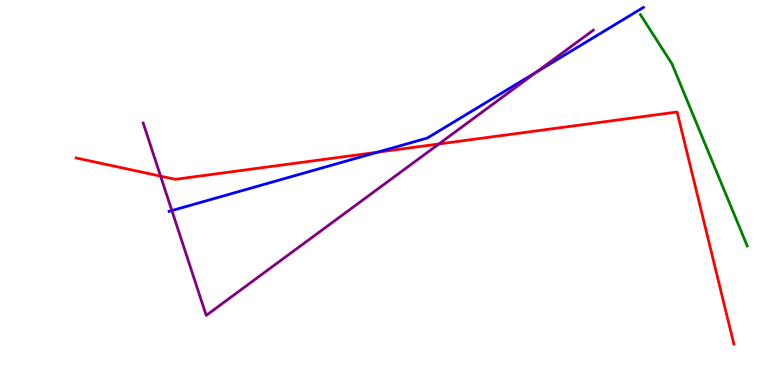[{'lines': ['blue', 'red'], 'intersections': [{'x': 4.87, 'y': 6.05}]}, {'lines': ['green', 'red'], 'intersections': []}, {'lines': ['purple', 'red'], 'intersections': [{'x': 2.07, 'y': 5.42}, {'x': 5.66, 'y': 6.26}]}, {'lines': ['blue', 'green'], 'intersections': []}, {'lines': ['blue', 'purple'], 'intersections': [{'x': 2.22, 'y': 4.53}, {'x': 6.92, 'y': 8.13}]}, {'lines': ['green', 'purple'], 'intersections': []}]